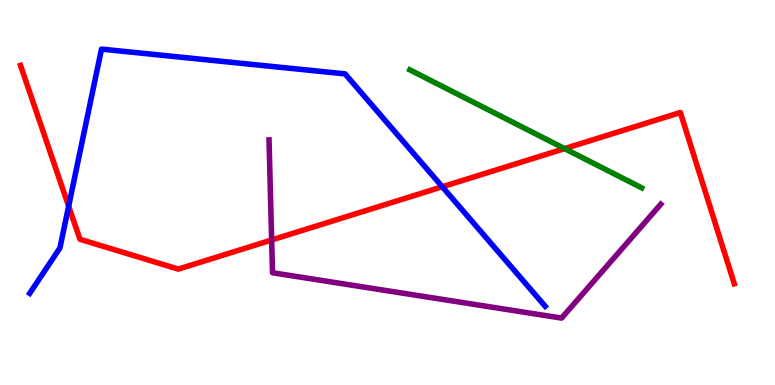[{'lines': ['blue', 'red'], 'intersections': [{'x': 0.886, 'y': 4.64}, {'x': 5.71, 'y': 5.15}]}, {'lines': ['green', 'red'], 'intersections': [{'x': 7.29, 'y': 6.14}]}, {'lines': ['purple', 'red'], 'intersections': [{'x': 3.51, 'y': 3.77}]}, {'lines': ['blue', 'green'], 'intersections': []}, {'lines': ['blue', 'purple'], 'intersections': []}, {'lines': ['green', 'purple'], 'intersections': []}]